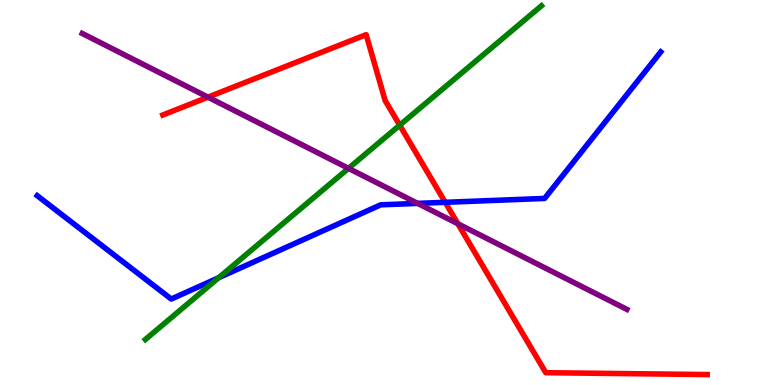[{'lines': ['blue', 'red'], 'intersections': [{'x': 5.74, 'y': 4.75}]}, {'lines': ['green', 'red'], 'intersections': [{'x': 5.16, 'y': 6.75}]}, {'lines': ['purple', 'red'], 'intersections': [{'x': 2.68, 'y': 7.48}, {'x': 5.91, 'y': 4.19}]}, {'lines': ['blue', 'green'], 'intersections': [{'x': 2.82, 'y': 2.79}]}, {'lines': ['blue', 'purple'], 'intersections': [{'x': 5.39, 'y': 4.72}]}, {'lines': ['green', 'purple'], 'intersections': [{'x': 4.5, 'y': 5.63}]}]